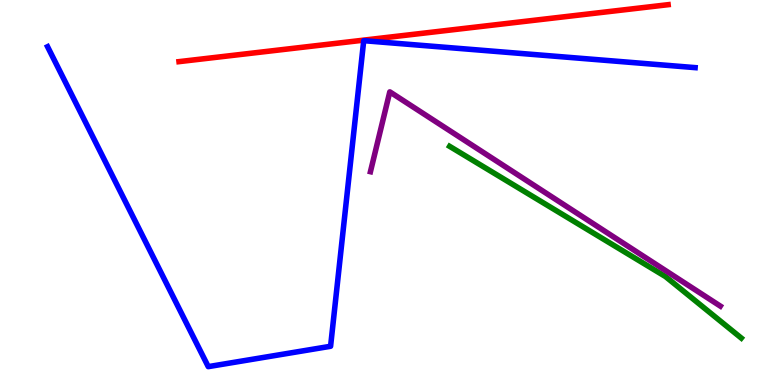[{'lines': ['blue', 'red'], 'intersections': []}, {'lines': ['green', 'red'], 'intersections': []}, {'lines': ['purple', 'red'], 'intersections': []}, {'lines': ['blue', 'green'], 'intersections': []}, {'lines': ['blue', 'purple'], 'intersections': []}, {'lines': ['green', 'purple'], 'intersections': []}]